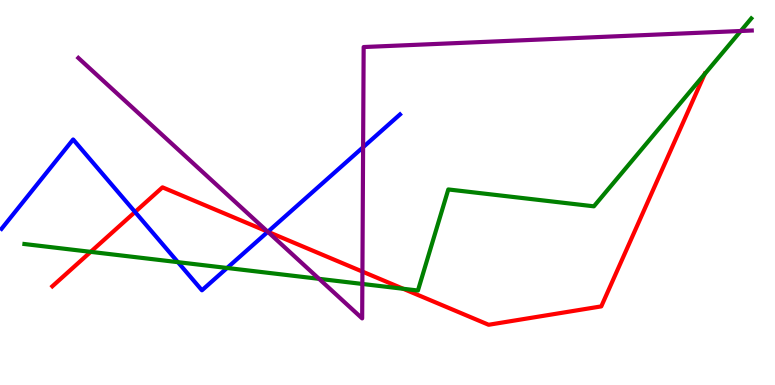[{'lines': ['blue', 'red'], 'intersections': [{'x': 1.74, 'y': 4.49}, {'x': 3.46, 'y': 3.98}]}, {'lines': ['green', 'red'], 'intersections': [{'x': 1.17, 'y': 3.46}, {'x': 5.2, 'y': 2.5}, {'x': 9.09, 'y': 8.07}]}, {'lines': ['purple', 'red'], 'intersections': [{'x': 3.45, 'y': 3.98}, {'x': 4.68, 'y': 2.95}]}, {'lines': ['blue', 'green'], 'intersections': [{'x': 2.3, 'y': 3.19}, {'x': 2.93, 'y': 3.04}]}, {'lines': ['blue', 'purple'], 'intersections': [{'x': 3.46, 'y': 3.98}, {'x': 4.69, 'y': 6.18}]}, {'lines': ['green', 'purple'], 'intersections': [{'x': 4.12, 'y': 2.76}, {'x': 4.68, 'y': 2.62}, {'x': 9.56, 'y': 9.19}]}]